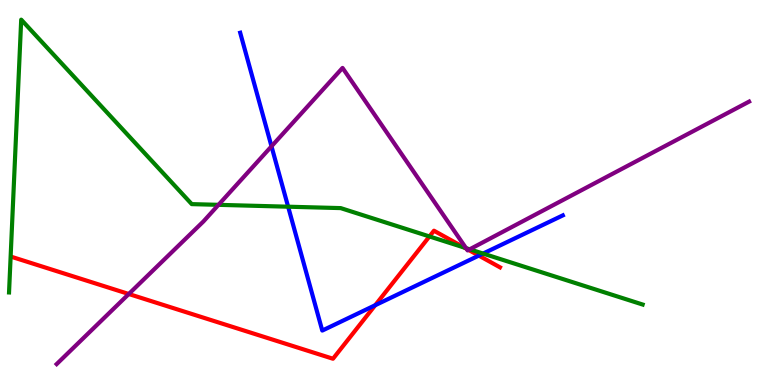[{'lines': ['blue', 'red'], 'intersections': [{'x': 4.84, 'y': 2.07}, {'x': 6.18, 'y': 3.36}]}, {'lines': ['green', 'red'], 'intersections': [{'x': 5.54, 'y': 3.86}, {'x': 5.99, 'y': 3.57}]}, {'lines': ['purple', 'red'], 'intersections': [{'x': 1.66, 'y': 2.36}, {'x': 6.02, 'y': 3.54}, {'x': 6.05, 'y': 3.51}]}, {'lines': ['blue', 'green'], 'intersections': [{'x': 3.72, 'y': 4.63}, {'x': 6.23, 'y': 3.41}]}, {'lines': ['blue', 'purple'], 'intersections': [{'x': 3.5, 'y': 6.2}]}, {'lines': ['green', 'purple'], 'intersections': [{'x': 2.82, 'y': 4.68}, {'x': 6.01, 'y': 3.55}, {'x': 6.06, 'y': 3.52}]}]